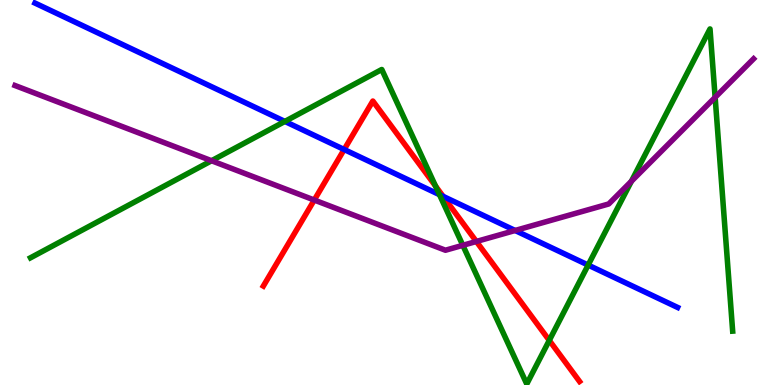[{'lines': ['blue', 'red'], 'intersections': [{'x': 4.44, 'y': 6.12}, {'x': 5.72, 'y': 4.9}]}, {'lines': ['green', 'red'], 'intersections': [{'x': 5.62, 'y': 5.17}, {'x': 7.09, 'y': 1.16}]}, {'lines': ['purple', 'red'], 'intersections': [{'x': 4.05, 'y': 4.8}, {'x': 6.15, 'y': 3.73}]}, {'lines': ['blue', 'green'], 'intersections': [{'x': 3.68, 'y': 6.85}, {'x': 5.67, 'y': 4.94}, {'x': 7.59, 'y': 3.12}]}, {'lines': ['blue', 'purple'], 'intersections': [{'x': 6.65, 'y': 4.01}]}, {'lines': ['green', 'purple'], 'intersections': [{'x': 2.73, 'y': 5.83}, {'x': 5.97, 'y': 3.63}, {'x': 8.15, 'y': 5.29}, {'x': 9.23, 'y': 7.47}]}]